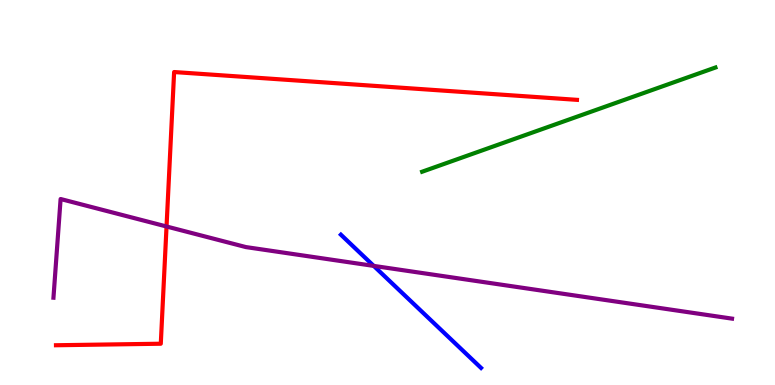[{'lines': ['blue', 'red'], 'intersections': []}, {'lines': ['green', 'red'], 'intersections': []}, {'lines': ['purple', 'red'], 'intersections': [{'x': 2.15, 'y': 4.12}]}, {'lines': ['blue', 'green'], 'intersections': []}, {'lines': ['blue', 'purple'], 'intersections': [{'x': 4.82, 'y': 3.09}]}, {'lines': ['green', 'purple'], 'intersections': []}]